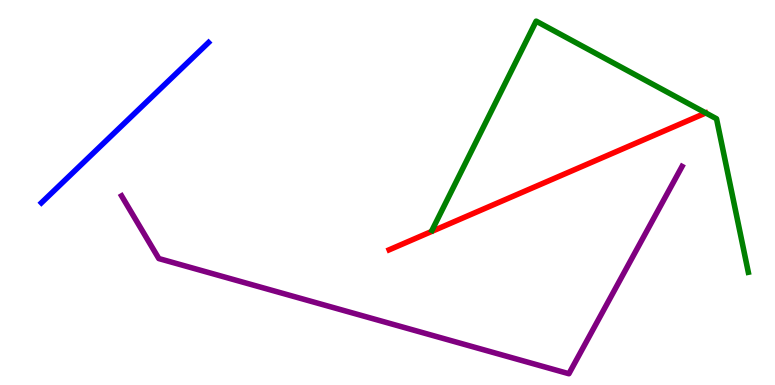[{'lines': ['blue', 'red'], 'intersections': []}, {'lines': ['green', 'red'], 'intersections': []}, {'lines': ['purple', 'red'], 'intersections': []}, {'lines': ['blue', 'green'], 'intersections': []}, {'lines': ['blue', 'purple'], 'intersections': []}, {'lines': ['green', 'purple'], 'intersections': []}]